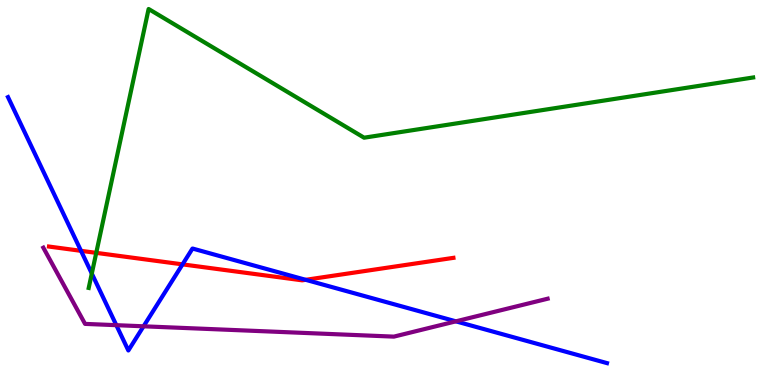[{'lines': ['blue', 'red'], 'intersections': [{'x': 1.05, 'y': 3.48}, {'x': 2.36, 'y': 3.13}, {'x': 3.94, 'y': 2.73}]}, {'lines': ['green', 'red'], 'intersections': [{'x': 1.24, 'y': 3.43}]}, {'lines': ['purple', 'red'], 'intersections': []}, {'lines': ['blue', 'green'], 'intersections': [{'x': 1.18, 'y': 2.89}]}, {'lines': ['blue', 'purple'], 'intersections': [{'x': 1.5, 'y': 1.55}, {'x': 1.85, 'y': 1.52}, {'x': 5.88, 'y': 1.65}]}, {'lines': ['green', 'purple'], 'intersections': []}]